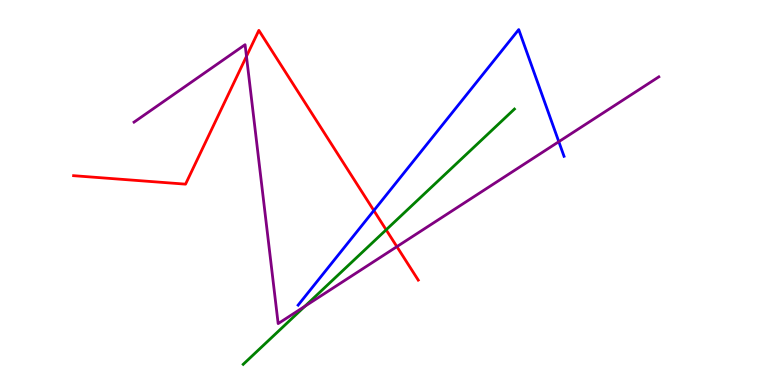[{'lines': ['blue', 'red'], 'intersections': [{'x': 4.82, 'y': 4.53}]}, {'lines': ['green', 'red'], 'intersections': [{'x': 4.98, 'y': 4.03}]}, {'lines': ['purple', 'red'], 'intersections': [{'x': 3.18, 'y': 8.54}, {'x': 5.12, 'y': 3.59}]}, {'lines': ['blue', 'green'], 'intersections': []}, {'lines': ['blue', 'purple'], 'intersections': [{'x': 7.21, 'y': 6.32}]}, {'lines': ['green', 'purple'], 'intersections': [{'x': 3.93, 'y': 2.05}]}]